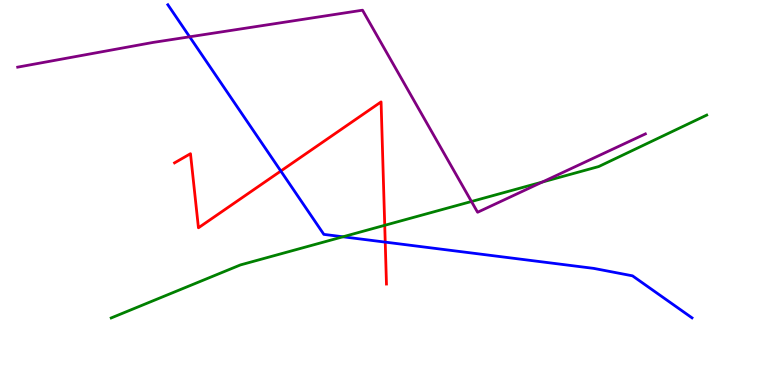[{'lines': ['blue', 'red'], 'intersections': [{'x': 3.62, 'y': 5.56}, {'x': 4.97, 'y': 3.71}]}, {'lines': ['green', 'red'], 'intersections': [{'x': 4.96, 'y': 4.15}]}, {'lines': ['purple', 'red'], 'intersections': []}, {'lines': ['blue', 'green'], 'intersections': [{'x': 4.42, 'y': 3.85}]}, {'lines': ['blue', 'purple'], 'intersections': [{'x': 2.45, 'y': 9.04}]}, {'lines': ['green', 'purple'], 'intersections': [{'x': 6.08, 'y': 4.77}, {'x': 7.0, 'y': 5.27}]}]